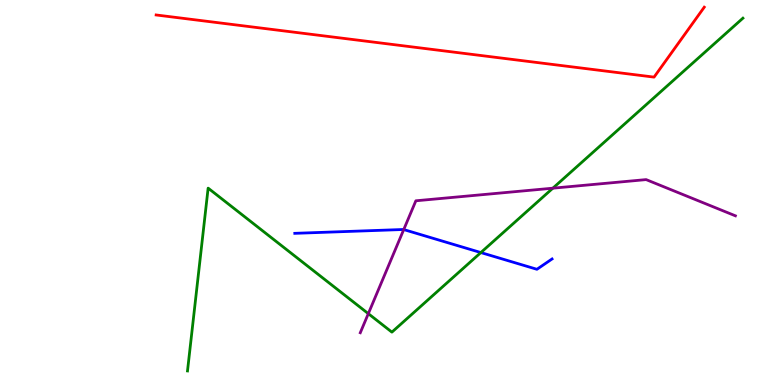[{'lines': ['blue', 'red'], 'intersections': []}, {'lines': ['green', 'red'], 'intersections': []}, {'lines': ['purple', 'red'], 'intersections': []}, {'lines': ['blue', 'green'], 'intersections': [{'x': 6.2, 'y': 3.44}]}, {'lines': ['blue', 'purple'], 'intersections': [{'x': 5.21, 'y': 4.04}]}, {'lines': ['green', 'purple'], 'intersections': [{'x': 4.75, 'y': 1.85}, {'x': 7.13, 'y': 5.11}]}]